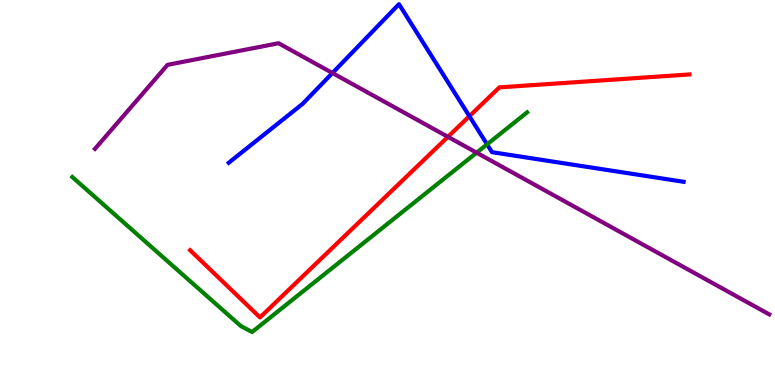[{'lines': ['blue', 'red'], 'intersections': [{'x': 6.06, 'y': 6.98}]}, {'lines': ['green', 'red'], 'intersections': []}, {'lines': ['purple', 'red'], 'intersections': [{'x': 5.78, 'y': 6.45}]}, {'lines': ['blue', 'green'], 'intersections': [{'x': 6.28, 'y': 6.25}]}, {'lines': ['blue', 'purple'], 'intersections': [{'x': 4.29, 'y': 8.1}]}, {'lines': ['green', 'purple'], 'intersections': [{'x': 6.15, 'y': 6.03}]}]